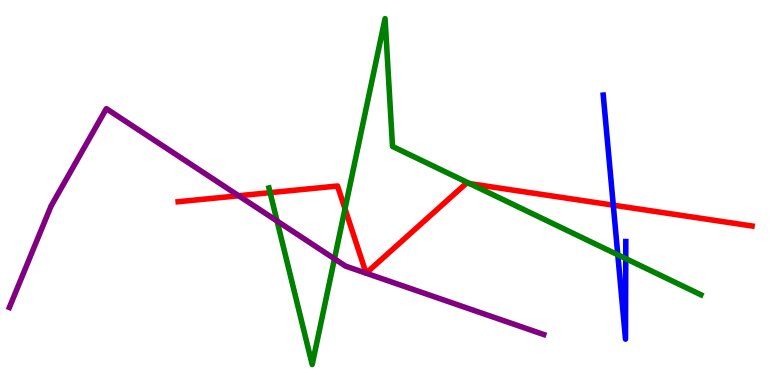[{'lines': ['blue', 'red'], 'intersections': [{'x': 7.91, 'y': 4.67}]}, {'lines': ['green', 'red'], 'intersections': [{'x': 3.49, 'y': 5.0}, {'x': 4.45, 'y': 4.58}, {'x': 6.06, 'y': 5.23}]}, {'lines': ['purple', 'red'], 'intersections': [{'x': 3.08, 'y': 4.92}]}, {'lines': ['blue', 'green'], 'intersections': [{'x': 7.97, 'y': 3.38}, {'x': 8.07, 'y': 3.28}]}, {'lines': ['blue', 'purple'], 'intersections': []}, {'lines': ['green', 'purple'], 'intersections': [{'x': 3.58, 'y': 4.26}, {'x': 4.32, 'y': 3.28}]}]